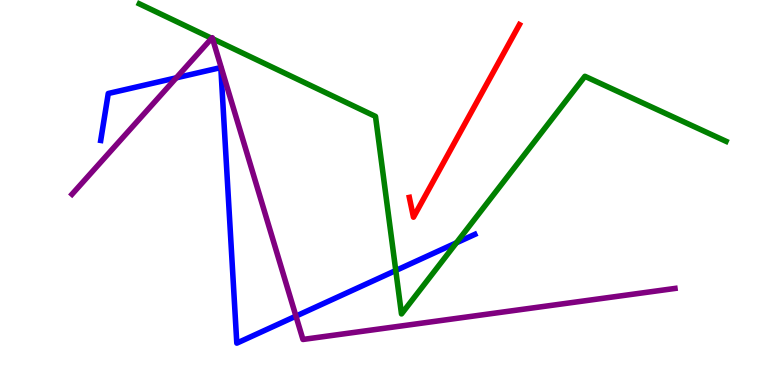[{'lines': ['blue', 'red'], 'intersections': []}, {'lines': ['green', 'red'], 'intersections': []}, {'lines': ['purple', 'red'], 'intersections': []}, {'lines': ['blue', 'green'], 'intersections': [{'x': 5.11, 'y': 2.97}, {'x': 5.89, 'y': 3.69}]}, {'lines': ['blue', 'purple'], 'intersections': [{'x': 2.27, 'y': 7.98}, {'x': 3.82, 'y': 1.79}]}, {'lines': ['green', 'purple'], 'intersections': [{'x': 2.73, 'y': 9.0}, {'x': 2.74, 'y': 8.99}]}]